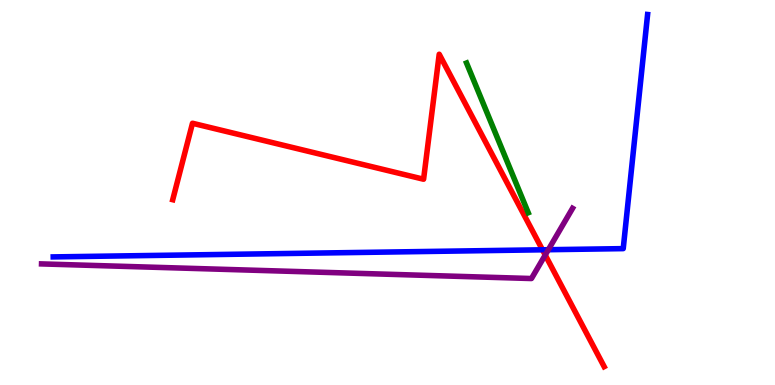[{'lines': ['blue', 'red'], 'intersections': [{'x': 7.0, 'y': 3.51}]}, {'lines': ['green', 'red'], 'intersections': []}, {'lines': ['purple', 'red'], 'intersections': [{'x': 7.04, 'y': 3.38}]}, {'lines': ['blue', 'green'], 'intersections': []}, {'lines': ['blue', 'purple'], 'intersections': [{'x': 7.08, 'y': 3.51}]}, {'lines': ['green', 'purple'], 'intersections': []}]